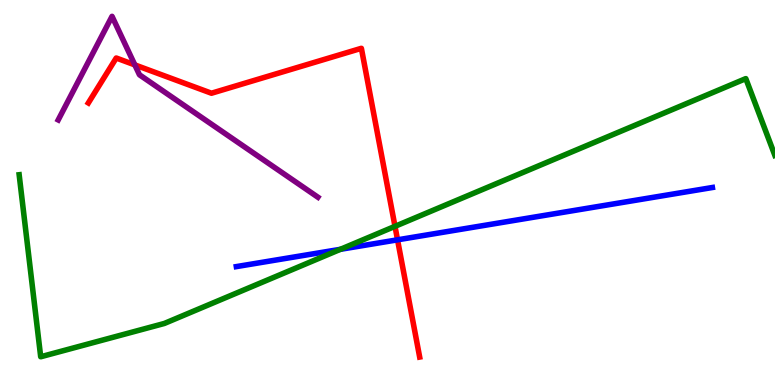[{'lines': ['blue', 'red'], 'intersections': [{'x': 5.13, 'y': 3.77}]}, {'lines': ['green', 'red'], 'intersections': [{'x': 5.1, 'y': 4.12}]}, {'lines': ['purple', 'red'], 'intersections': [{'x': 1.74, 'y': 8.31}]}, {'lines': ['blue', 'green'], 'intersections': [{'x': 4.39, 'y': 3.52}]}, {'lines': ['blue', 'purple'], 'intersections': []}, {'lines': ['green', 'purple'], 'intersections': []}]